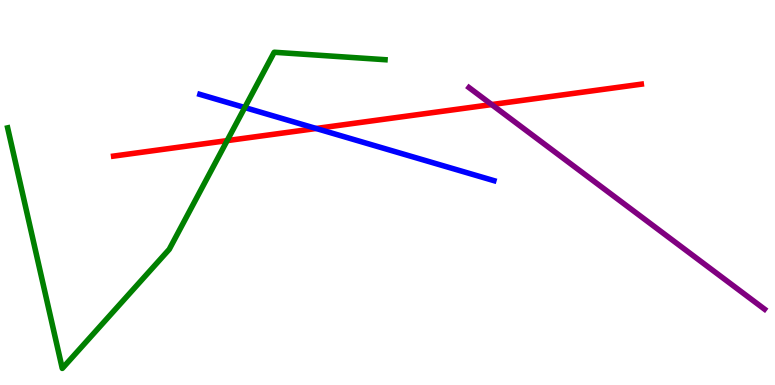[{'lines': ['blue', 'red'], 'intersections': [{'x': 4.08, 'y': 6.66}]}, {'lines': ['green', 'red'], 'intersections': [{'x': 2.93, 'y': 6.35}]}, {'lines': ['purple', 'red'], 'intersections': [{'x': 6.34, 'y': 7.28}]}, {'lines': ['blue', 'green'], 'intersections': [{'x': 3.16, 'y': 7.21}]}, {'lines': ['blue', 'purple'], 'intersections': []}, {'lines': ['green', 'purple'], 'intersections': []}]